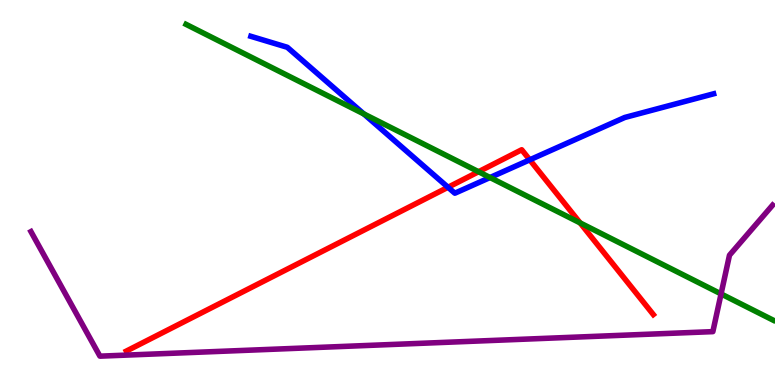[{'lines': ['blue', 'red'], 'intersections': [{'x': 5.78, 'y': 5.14}, {'x': 6.84, 'y': 5.85}]}, {'lines': ['green', 'red'], 'intersections': [{'x': 6.17, 'y': 5.54}, {'x': 7.49, 'y': 4.21}]}, {'lines': ['purple', 'red'], 'intersections': []}, {'lines': ['blue', 'green'], 'intersections': [{'x': 4.69, 'y': 7.04}, {'x': 6.32, 'y': 5.39}]}, {'lines': ['blue', 'purple'], 'intersections': []}, {'lines': ['green', 'purple'], 'intersections': [{'x': 9.3, 'y': 2.37}]}]